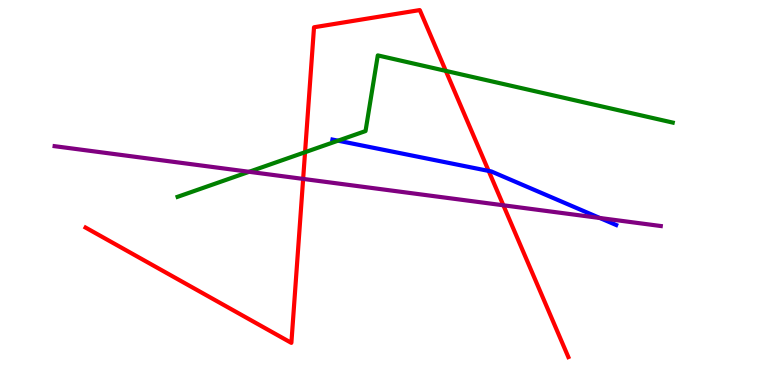[{'lines': ['blue', 'red'], 'intersections': [{'x': 6.31, 'y': 5.56}]}, {'lines': ['green', 'red'], 'intersections': [{'x': 3.94, 'y': 6.05}, {'x': 5.75, 'y': 8.16}]}, {'lines': ['purple', 'red'], 'intersections': [{'x': 3.91, 'y': 5.35}, {'x': 6.49, 'y': 4.67}]}, {'lines': ['blue', 'green'], 'intersections': [{'x': 4.36, 'y': 6.35}]}, {'lines': ['blue', 'purple'], 'intersections': [{'x': 7.74, 'y': 4.34}]}, {'lines': ['green', 'purple'], 'intersections': [{'x': 3.21, 'y': 5.54}]}]